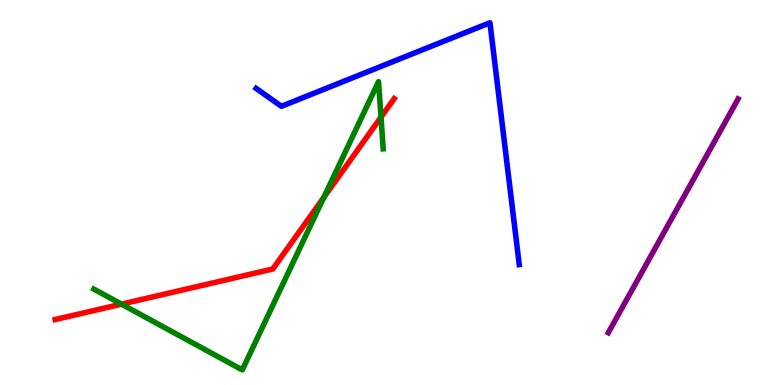[{'lines': ['blue', 'red'], 'intersections': []}, {'lines': ['green', 'red'], 'intersections': [{'x': 1.57, 'y': 2.1}, {'x': 4.18, 'y': 4.87}, {'x': 4.92, 'y': 6.96}]}, {'lines': ['purple', 'red'], 'intersections': []}, {'lines': ['blue', 'green'], 'intersections': []}, {'lines': ['blue', 'purple'], 'intersections': []}, {'lines': ['green', 'purple'], 'intersections': []}]